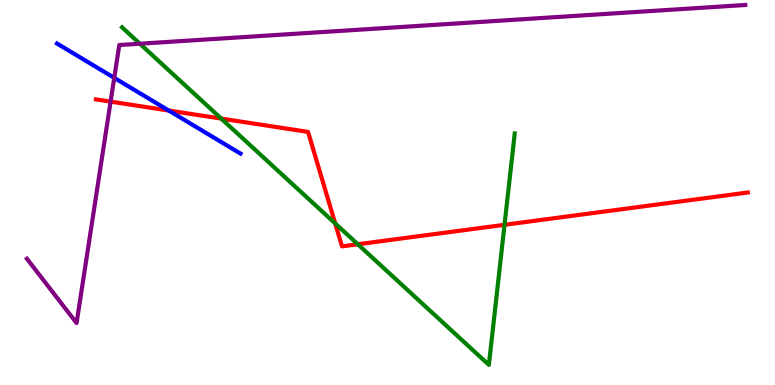[{'lines': ['blue', 'red'], 'intersections': [{'x': 2.18, 'y': 7.13}]}, {'lines': ['green', 'red'], 'intersections': [{'x': 2.85, 'y': 6.92}, {'x': 4.33, 'y': 4.2}, {'x': 4.62, 'y': 3.66}, {'x': 6.51, 'y': 4.16}]}, {'lines': ['purple', 'red'], 'intersections': [{'x': 1.43, 'y': 7.36}]}, {'lines': ['blue', 'green'], 'intersections': []}, {'lines': ['blue', 'purple'], 'intersections': [{'x': 1.47, 'y': 7.98}]}, {'lines': ['green', 'purple'], 'intersections': [{'x': 1.8, 'y': 8.86}]}]